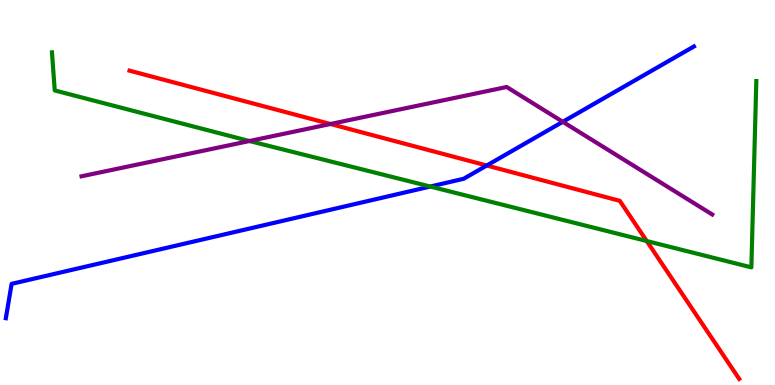[{'lines': ['blue', 'red'], 'intersections': [{'x': 6.28, 'y': 5.7}]}, {'lines': ['green', 'red'], 'intersections': [{'x': 8.34, 'y': 3.74}]}, {'lines': ['purple', 'red'], 'intersections': [{'x': 4.26, 'y': 6.78}]}, {'lines': ['blue', 'green'], 'intersections': [{'x': 5.55, 'y': 5.15}]}, {'lines': ['blue', 'purple'], 'intersections': [{'x': 7.26, 'y': 6.84}]}, {'lines': ['green', 'purple'], 'intersections': [{'x': 3.22, 'y': 6.34}]}]